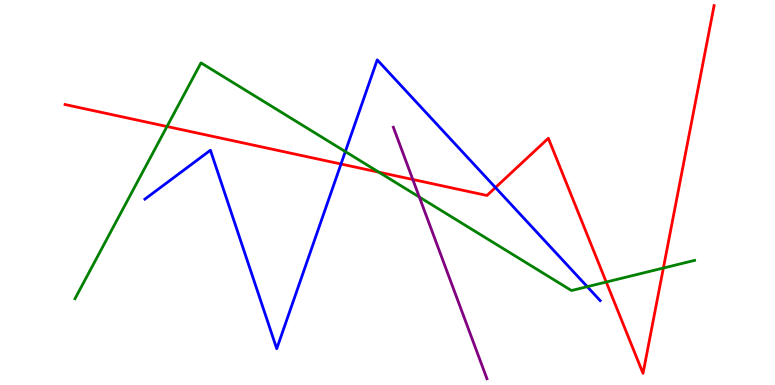[{'lines': ['blue', 'red'], 'intersections': [{'x': 4.4, 'y': 5.74}, {'x': 6.39, 'y': 5.13}]}, {'lines': ['green', 'red'], 'intersections': [{'x': 2.15, 'y': 6.71}, {'x': 4.89, 'y': 5.53}, {'x': 7.82, 'y': 2.67}, {'x': 8.56, 'y': 3.04}]}, {'lines': ['purple', 'red'], 'intersections': [{'x': 5.33, 'y': 5.34}]}, {'lines': ['blue', 'green'], 'intersections': [{'x': 4.46, 'y': 6.06}, {'x': 7.58, 'y': 2.55}]}, {'lines': ['blue', 'purple'], 'intersections': []}, {'lines': ['green', 'purple'], 'intersections': [{'x': 5.41, 'y': 4.88}]}]